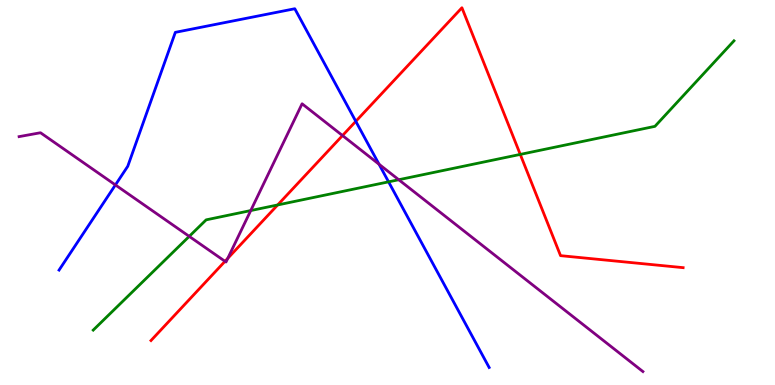[{'lines': ['blue', 'red'], 'intersections': [{'x': 4.59, 'y': 6.85}]}, {'lines': ['green', 'red'], 'intersections': [{'x': 3.58, 'y': 4.68}, {'x': 6.71, 'y': 5.99}]}, {'lines': ['purple', 'red'], 'intersections': [{'x': 2.9, 'y': 3.21}, {'x': 2.94, 'y': 3.29}, {'x': 4.42, 'y': 6.48}]}, {'lines': ['blue', 'green'], 'intersections': [{'x': 5.01, 'y': 5.28}]}, {'lines': ['blue', 'purple'], 'intersections': [{'x': 1.49, 'y': 5.2}, {'x': 4.89, 'y': 5.73}]}, {'lines': ['green', 'purple'], 'intersections': [{'x': 2.44, 'y': 3.86}, {'x': 3.24, 'y': 4.53}, {'x': 5.15, 'y': 5.33}]}]